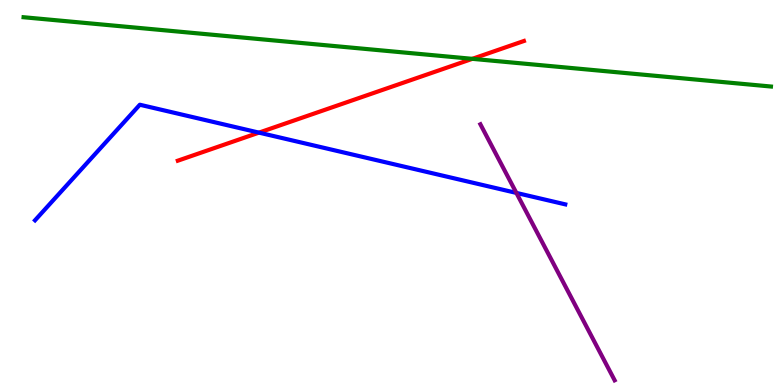[{'lines': ['blue', 'red'], 'intersections': [{'x': 3.34, 'y': 6.56}]}, {'lines': ['green', 'red'], 'intersections': [{'x': 6.09, 'y': 8.47}]}, {'lines': ['purple', 'red'], 'intersections': []}, {'lines': ['blue', 'green'], 'intersections': []}, {'lines': ['blue', 'purple'], 'intersections': [{'x': 6.66, 'y': 4.99}]}, {'lines': ['green', 'purple'], 'intersections': []}]